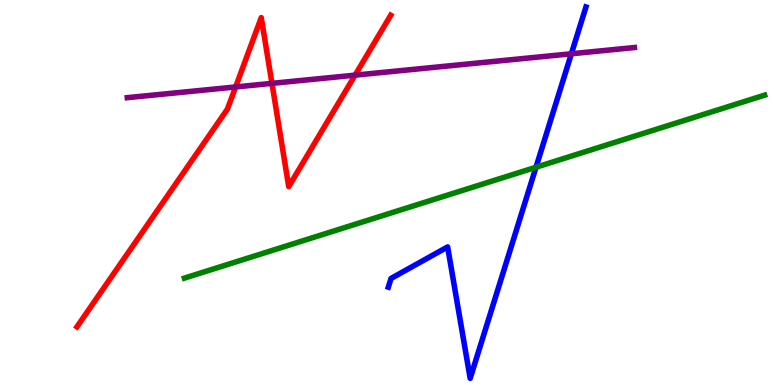[{'lines': ['blue', 'red'], 'intersections': []}, {'lines': ['green', 'red'], 'intersections': []}, {'lines': ['purple', 'red'], 'intersections': [{'x': 3.04, 'y': 7.74}, {'x': 3.51, 'y': 7.83}, {'x': 4.58, 'y': 8.05}]}, {'lines': ['blue', 'green'], 'intersections': [{'x': 6.92, 'y': 5.66}]}, {'lines': ['blue', 'purple'], 'intersections': [{'x': 7.37, 'y': 8.6}]}, {'lines': ['green', 'purple'], 'intersections': []}]